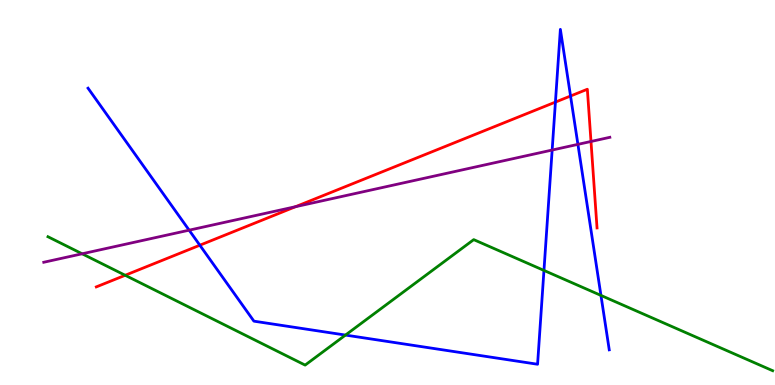[{'lines': ['blue', 'red'], 'intersections': [{'x': 2.58, 'y': 3.63}, {'x': 7.17, 'y': 7.35}, {'x': 7.36, 'y': 7.51}]}, {'lines': ['green', 'red'], 'intersections': [{'x': 1.62, 'y': 2.85}]}, {'lines': ['purple', 'red'], 'intersections': [{'x': 3.81, 'y': 4.63}, {'x': 7.63, 'y': 6.33}]}, {'lines': ['blue', 'green'], 'intersections': [{'x': 4.46, 'y': 1.3}, {'x': 7.02, 'y': 2.98}, {'x': 7.75, 'y': 2.33}]}, {'lines': ['blue', 'purple'], 'intersections': [{'x': 2.44, 'y': 4.02}, {'x': 7.12, 'y': 6.1}, {'x': 7.46, 'y': 6.25}]}, {'lines': ['green', 'purple'], 'intersections': [{'x': 1.06, 'y': 3.41}]}]